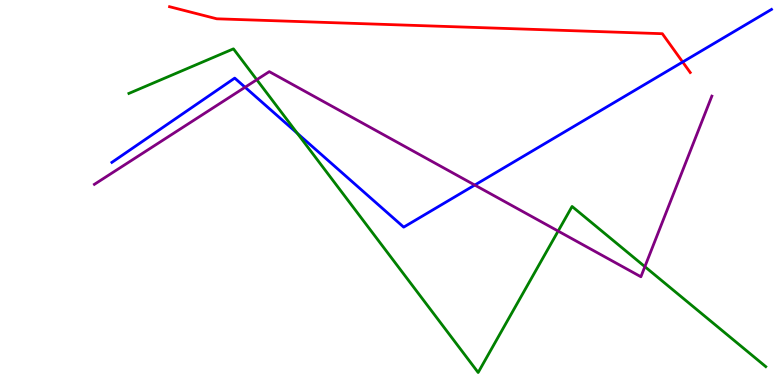[{'lines': ['blue', 'red'], 'intersections': [{'x': 8.81, 'y': 8.39}]}, {'lines': ['green', 'red'], 'intersections': []}, {'lines': ['purple', 'red'], 'intersections': []}, {'lines': ['blue', 'green'], 'intersections': [{'x': 3.84, 'y': 6.54}]}, {'lines': ['blue', 'purple'], 'intersections': [{'x': 3.16, 'y': 7.73}, {'x': 6.13, 'y': 5.19}]}, {'lines': ['green', 'purple'], 'intersections': [{'x': 3.31, 'y': 7.93}, {'x': 7.2, 'y': 4.0}, {'x': 8.32, 'y': 3.07}]}]